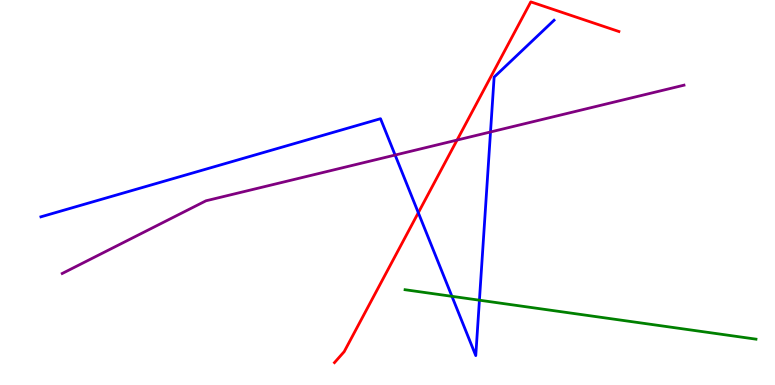[{'lines': ['blue', 'red'], 'intersections': [{'x': 5.4, 'y': 4.47}]}, {'lines': ['green', 'red'], 'intersections': []}, {'lines': ['purple', 'red'], 'intersections': [{'x': 5.9, 'y': 6.36}]}, {'lines': ['blue', 'green'], 'intersections': [{'x': 5.83, 'y': 2.3}, {'x': 6.19, 'y': 2.2}]}, {'lines': ['blue', 'purple'], 'intersections': [{'x': 5.1, 'y': 5.97}, {'x': 6.33, 'y': 6.57}]}, {'lines': ['green', 'purple'], 'intersections': []}]